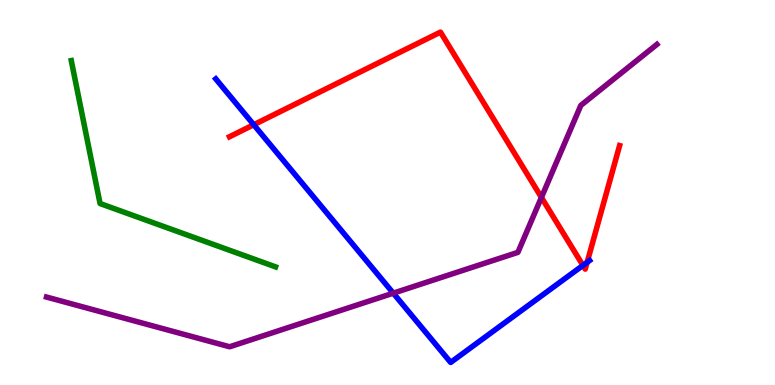[{'lines': ['blue', 'red'], 'intersections': [{'x': 3.27, 'y': 6.76}, {'x': 7.52, 'y': 3.11}, {'x': 7.58, 'y': 3.19}]}, {'lines': ['green', 'red'], 'intersections': []}, {'lines': ['purple', 'red'], 'intersections': [{'x': 6.99, 'y': 4.87}]}, {'lines': ['blue', 'green'], 'intersections': []}, {'lines': ['blue', 'purple'], 'intersections': [{'x': 5.07, 'y': 2.39}]}, {'lines': ['green', 'purple'], 'intersections': []}]